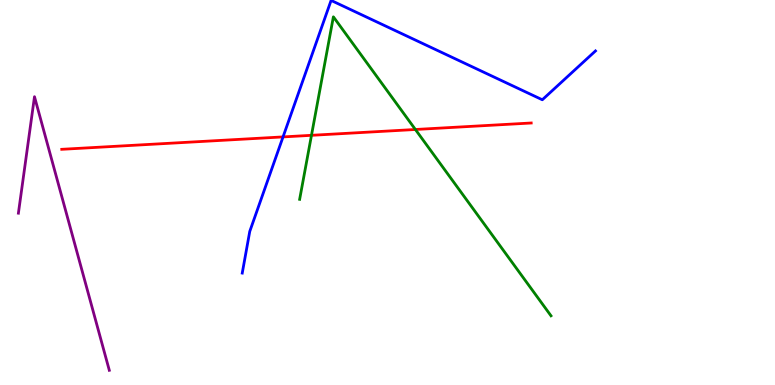[{'lines': ['blue', 'red'], 'intersections': [{'x': 3.65, 'y': 6.44}]}, {'lines': ['green', 'red'], 'intersections': [{'x': 4.02, 'y': 6.49}, {'x': 5.36, 'y': 6.64}]}, {'lines': ['purple', 'red'], 'intersections': []}, {'lines': ['blue', 'green'], 'intersections': []}, {'lines': ['blue', 'purple'], 'intersections': []}, {'lines': ['green', 'purple'], 'intersections': []}]